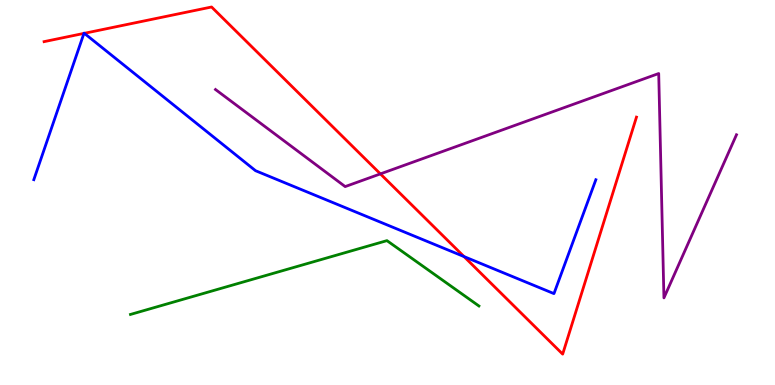[{'lines': ['blue', 'red'], 'intersections': [{'x': 1.08, 'y': 9.13}, {'x': 1.09, 'y': 9.13}, {'x': 5.99, 'y': 3.34}]}, {'lines': ['green', 'red'], 'intersections': []}, {'lines': ['purple', 'red'], 'intersections': [{'x': 4.91, 'y': 5.48}]}, {'lines': ['blue', 'green'], 'intersections': []}, {'lines': ['blue', 'purple'], 'intersections': []}, {'lines': ['green', 'purple'], 'intersections': []}]